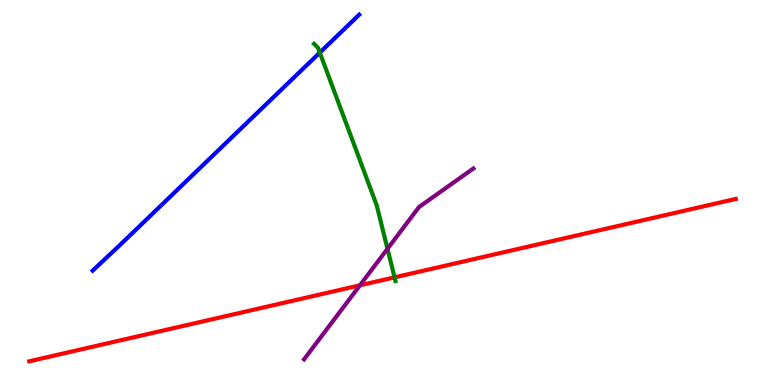[{'lines': ['blue', 'red'], 'intersections': []}, {'lines': ['green', 'red'], 'intersections': [{'x': 5.09, 'y': 2.8}]}, {'lines': ['purple', 'red'], 'intersections': [{'x': 4.64, 'y': 2.59}]}, {'lines': ['blue', 'green'], 'intersections': [{'x': 4.13, 'y': 8.63}]}, {'lines': ['blue', 'purple'], 'intersections': []}, {'lines': ['green', 'purple'], 'intersections': [{'x': 5.0, 'y': 3.54}]}]